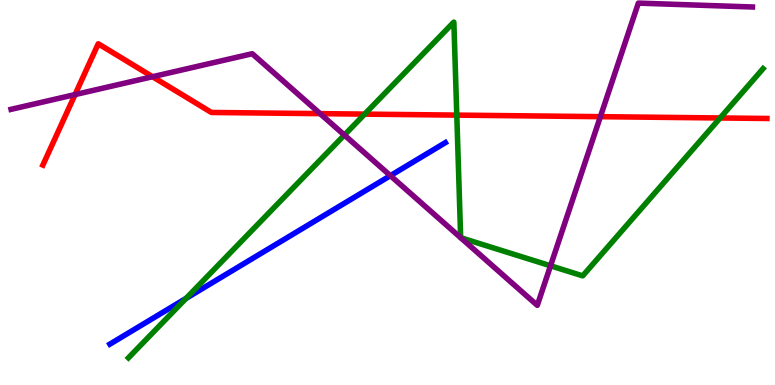[{'lines': ['blue', 'red'], 'intersections': []}, {'lines': ['green', 'red'], 'intersections': [{'x': 4.71, 'y': 7.04}, {'x': 5.89, 'y': 7.01}, {'x': 9.29, 'y': 6.94}]}, {'lines': ['purple', 'red'], 'intersections': [{'x': 0.968, 'y': 7.54}, {'x': 1.97, 'y': 8.01}, {'x': 4.13, 'y': 7.05}, {'x': 7.75, 'y': 6.97}]}, {'lines': ['blue', 'green'], 'intersections': [{'x': 2.4, 'y': 2.25}]}, {'lines': ['blue', 'purple'], 'intersections': [{'x': 5.04, 'y': 5.44}]}, {'lines': ['green', 'purple'], 'intersections': [{'x': 4.44, 'y': 6.49}, {'x': 7.1, 'y': 3.1}]}]